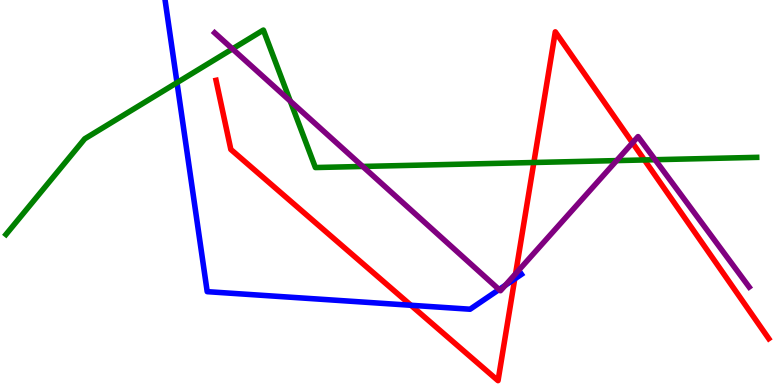[{'lines': ['blue', 'red'], 'intersections': [{'x': 5.3, 'y': 2.07}, {'x': 6.64, 'y': 2.76}]}, {'lines': ['green', 'red'], 'intersections': [{'x': 6.89, 'y': 5.78}, {'x': 8.32, 'y': 5.85}]}, {'lines': ['purple', 'red'], 'intersections': [{'x': 6.65, 'y': 2.89}, {'x': 8.16, 'y': 6.29}]}, {'lines': ['blue', 'green'], 'intersections': [{'x': 2.28, 'y': 7.85}]}, {'lines': ['blue', 'purple'], 'intersections': [{'x': 6.44, 'y': 2.48}, {'x': 6.52, 'y': 2.59}]}, {'lines': ['green', 'purple'], 'intersections': [{'x': 3.0, 'y': 8.73}, {'x': 3.75, 'y': 7.38}, {'x': 4.68, 'y': 5.68}, {'x': 7.96, 'y': 5.83}, {'x': 8.45, 'y': 5.85}]}]